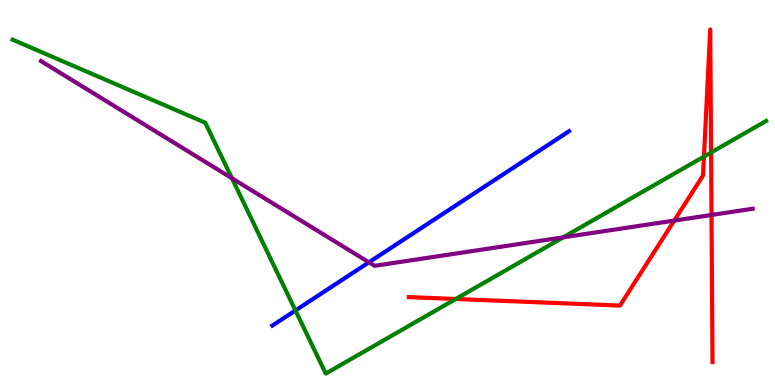[{'lines': ['blue', 'red'], 'intersections': []}, {'lines': ['green', 'red'], 'intersections': [{'x': 5.88, 'y': 2.23}, {'x': 9.08, 'y': 5.93}, {'x': 9.18, 'y': 6.04}]}, {'lines': ['purple', 'red'], 'intersections': [{'x': 8.7, 'y': 4.27}, {'x': 9.18, 'y': 4.42}]}, {'lines': ['blue', 'green'], 'intersections': [{'x': 3.81, 'y': 1.94}]}, {'lines': ['blue', 'purple'], 'intersections': [{'x': 4.76, 'y': 3.19}]}, {'lines': ['green', 'purple'], 'intersections': [{'x': 2.99, 'y': 5.37}, {'x': 7.27, 'y': 3.84}]}]